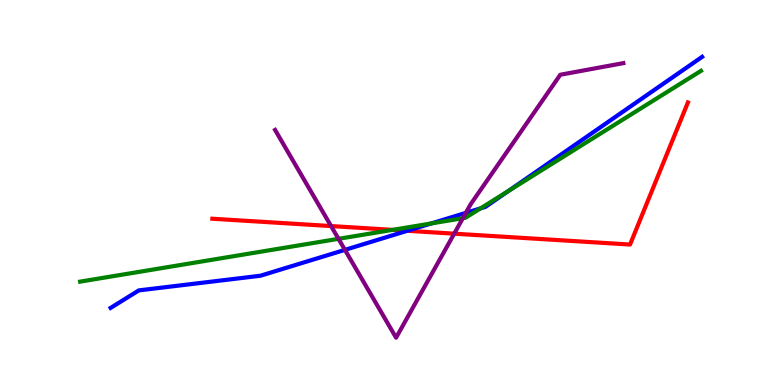[{'lines': ['blue', 'red'], 'intersections': [{'x': 5.26, 'y': 4.01}]}, {'lines': ['green', 'red'], 'intersections': [{'x': 5.07, 'y': 4.03}]}, {'lines': ['purple', 'red'], 'intersections': [{'x': 4.27, 'y': 4.13}, {'x': 5.86, 'y': 3.93}]}, {'lines': ['blue', 'green'], 'intersections': [{'x': 5.56, 'y': 4.2}, {'x': 6.2, 'y': 4.59}, {'x': 6.56, 'y': 5.04}]}, {'lines': ['blue', 'purple'], 'intersections': [{'x': 4.45, 'y': 3.51}, {'x': 6.01, 'y': 4.47}]}, {'lines': ['green', 'purple'], 'intersections': [{'x': 4.37, 'y': 3.8}, {'x': 5.97, 'y': 4.33}]}]